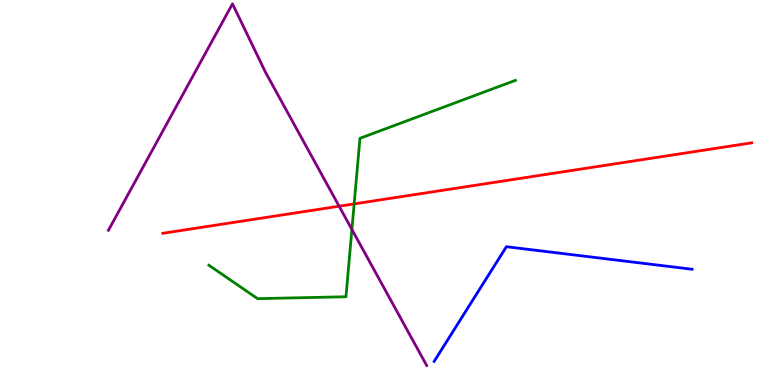[{'lines': ['blue', 'red'], 'intersections': []}, {'lines': ['green', 'red'], 'intersections': [{'x': 4.57, 'y': 4.7}]}, {'lines': ['purple', 'red'], 'intersections': [{'x': 4.38, 'y': 4.64}]}, {'lines': ['blue', 'green'], 'intersections': []}, {'lines': ['blue', 'purple'], 'intersections': []}, {'lines': ['green', 'purple'], 'intersections': [{'x': 4.54, 'y': 4.04}]}]